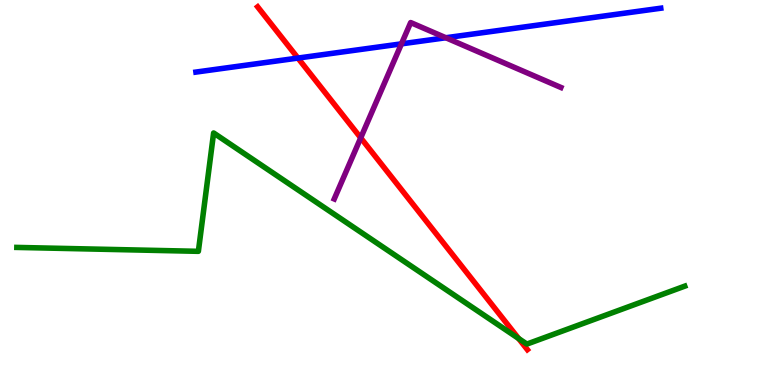[{'lines': ['blue', 'red'], 'intersections': [{'x': 3.84, 'y': 8.49}]}, {'lines': ['green', 'red'], 'intersections': [{'x': 6.69, 'y': 1.21}]}, {'lines': ['purple', 'red'], 'intersections': [{'x': 4.65, 'y': 6.42}]}, {'lines': ['blue', 'green'], 'intersections': []}, {'lines': ['blue', 'purple'], 'intersections': [{'x': 5.18, 'y': 8.86}, {'x': 5.75, 'y': 9.02}]}, {'lines': ['green', 'purple'], 'intersections': []}]